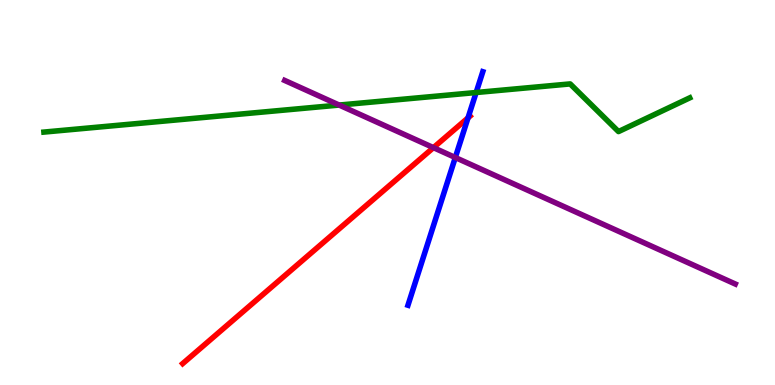[{'lines': ['blue', 'red'], 'intersections': [{'x': 6.04, 'y': 6.94}]}, {'lines': ['green', 'red'], 'intersections': []}, {'lines': ['purple', 'red'], 'intersections': [{'x': 5.59, 'y': 6.17}]}, {'lines': ['blue', 'green'], 'intersections': [{'x': 6.14, 'y': 7.6}]}, {'lines': ['blue', 'purple'], 'intersections': [{'x': 5.87, 'y': 5.91}]}, {'lines': ['green', 'purple'], 'intersections': [{'x': 4.38, 'y': 7.27}]}]